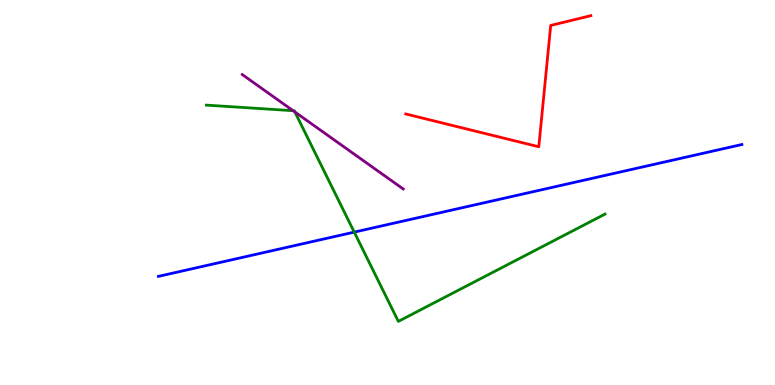[{'lines': ['blue', 'red'], 'intersections': []}, {'lines': ['green', 'red'], 'intersections': []}, {'lines': ['purple', 'red'], 'intersections': []}, {'lines': ['blue', 'green'], 'intersections': [{'x': 4.57, 'y': 3.97}]}, {'lines': ['blue', 'purple'], 'intersections': []}, {'lines': ['green', 'purple'], 'intersections': [{'x': 3.78, 'y': 7.12}, {'x': 3.81, 'y': 7.09}]}]